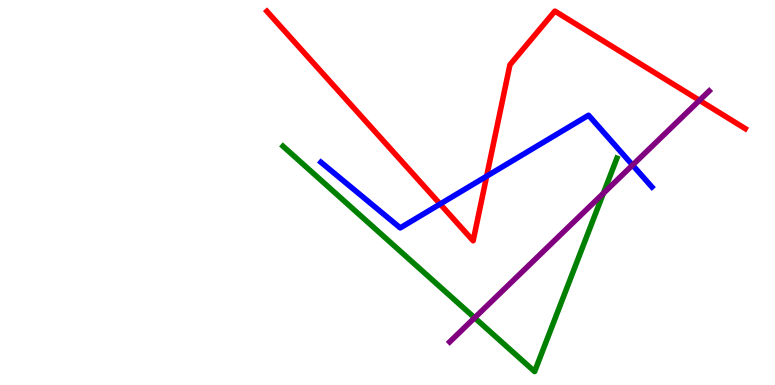[{'lines': ['blue', 'red'], 'intersections': [{'x': 5.68, 'y': 4.7}, {'x': 6.28, 'y': 5.42}]}, {'lines': ['green', 'red'], 'intersections': []}, {'lines': ['purple', 'red'], 'intersections': [{'x': 9.03, 'y': 7.39}]}, {'lines': ['blue', 'green'], 'intersections': []}, {'lines': ['blue', 'purple'], 'intersections': [{'x': 8.16, 'y': 5.71}]}, {'lines': ['green', 'purple'], 'intersections': [{'x': 6.12, 'y': 1.75}, {'x': 7.79, 'y': 4.98}]}]